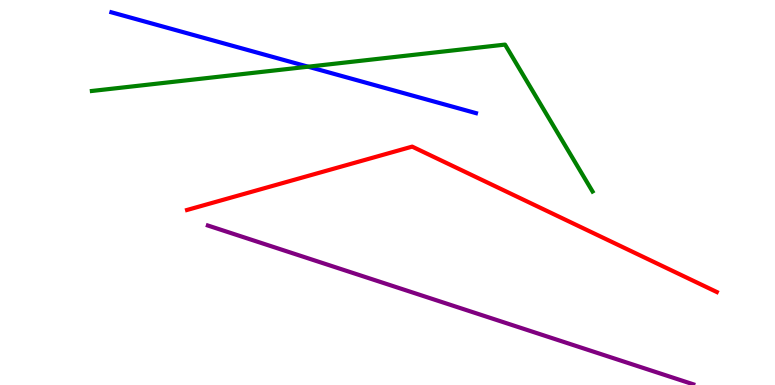[{'lines': ['blue', 'red'], 'intersections': []}, {'lines': ['green', 'red'], 'intersections': []}, {'lines': ['purple', 'red'], 'intersections': []}, {'lines': ['blue', 'green'], 'intersections': [{'x': 3.98, 'y': 8.27}]}, {'lines': ['blue', 'purple'], 'intersections': []}, {'lines': ['green', 'purple'], 'intersections': []}]